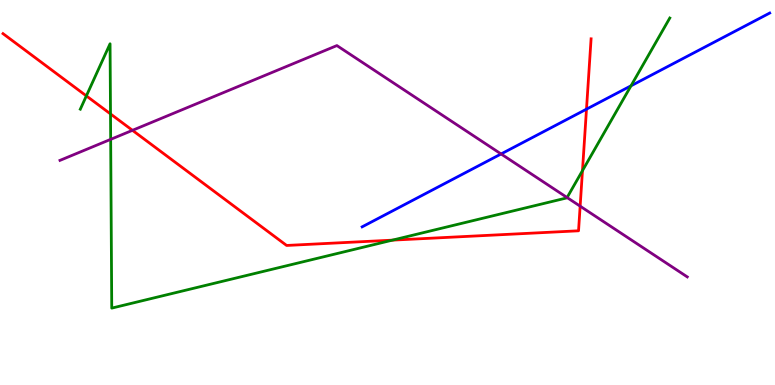[{'lines': ['blue', 'red'], 'intersections': [{'x': 7.57, 'y': 7.16}]}, {'lines': ['green', 'red'], 'intersections': [{'x': 1.11, 'y': 7.51}, {'x': 1.43, 'y': 7.04}, {'x': 5.06, 'y': 3.76}, {'x': 7.52, 'y': 5.57}]}, {'lines': ['purple', 'red'], 'intersections': [{'x': 1.71, 'y': 6.61}, {'x': 7.49, 'y': 4.64}]}, {'lines': ['blue', 'green'], 'intersections': [{'x': 8.14, 'y': 7.77}]}, {'lines': ['blue', 'purple'], 'intersections': [{'x': 6.47, 'y': 6.0}]}, {'lines': ['green', 'purple'], 'intersections': [{'x': 1.43, 'y': 6.38}, {'x': 7.32, 'y': 4.87}]}]